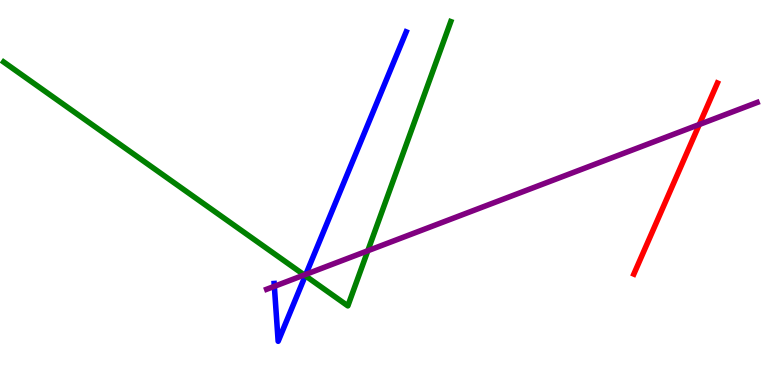[{'lines': ['blue', 'red'], 'intersections': []}, {'lines': ['green', 'red'], 'intersections': []}, {'lines': ['purple', 'red'], 'intersections': [{'x': 9.02, 'y': 6.77}]}, {'lines': ['blue', 'green'], 'intersections': [{'x': 3.94, 'y': 2.84}]}, {'lines': ['blue', 'purple'], 'intersections': [{'x': 3.54, 'y': 2.56}, {'x': 3.95, 'y': 2.87}]}, {'lines': ['green', 'purple'], 'intersections': [{'x': 3.93, 'y': 2.86}, {'x': 4.75, 'y': 3.49}]}]